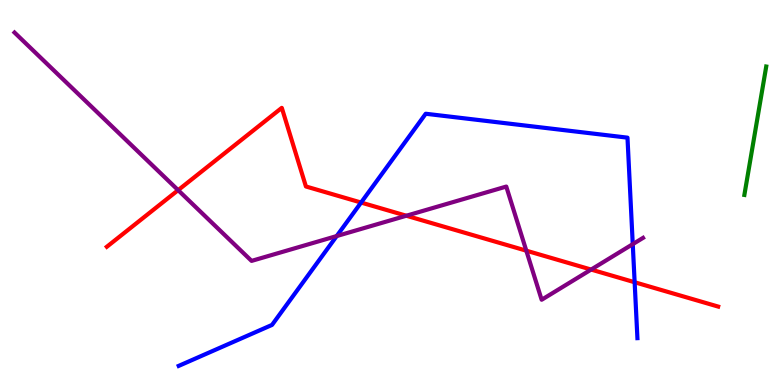[{'lines': ['blue', 'red'], 'intersections': [{'x': 4.66, 'y': 4.74}, {'x': 8.19, 'y': 2.67}]}, {'lines': ['green', 'red'], 'intersections': []}, {'lines': ['purple', 'red'], 'intersections': [{'x': 2.3, 'y': 5.06}, {'x': 5.24, 'y': 4.4}, {'x': 6.79, 'y': 3.49}, {'x': 7.63, 'y': 3.0}]}, {'lines': ['blue', 'green'], 'intersections': []}, {'lines': ['blue', 'purple'], 'intersections': [{'x': 4.34, 'y': 3.87}, {'x': 8.16, 'y': 3.66}]}, {'lines': ['green', 'purple'], 'intersections': []}]